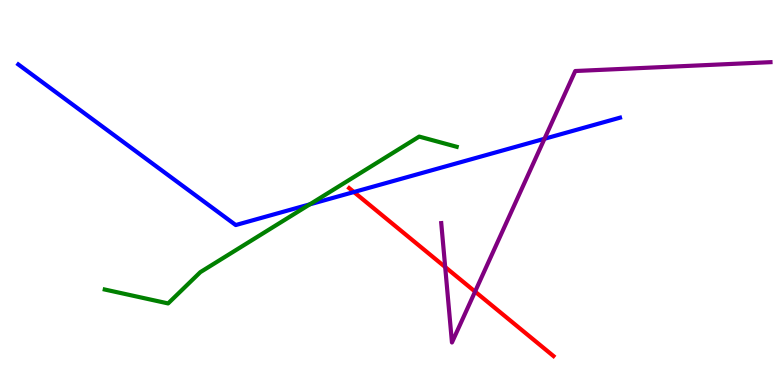[{'lines': ['blue', 'red'], 'intersections': [{'x': 4.57, 'y': 5.01}]}, {'lines': ['green', 'red'], 'intersections': []}, {'lines': ['purple', 'red'], 'intersections': [{'x': 5.74, 'y': 3.06}, {'x': 6.13, 'y': 2.43}]}, {'lines': ['blue', 'green'], 'intersections': [{'x': 4.0, 'y': 4.69}]}, {'lines': ['blue', 'purple'], 'intersections': [{'x': 7.03, 'y': 6.4}]}, {'lines': ['green', 'purple'], 'intersections': []}]